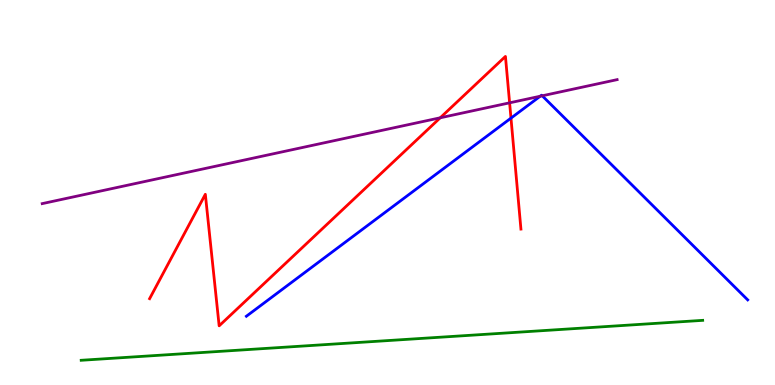[{'lines': ['blue', 'red'], 'intersections': [{'x': 6.59, 'y': 6.93}]}, {'lines': ['green', 'red'], 'intersections': []}, {'lines': ['purple', 'red'], 'intersections': [{'x': 5.68, 'y': 6.94}, {'x': 6.58, 'y': 7.33}]}, {'lines': ['blue', 'green'], 'intersections': []}, {'lines': ['blue', 'purple'], 'intersections': [{'x': 6.97, 'y': 7.5}, {'x': 7.0, 'y': 7.51}]}, {'lines': ['green', 'purple'], 'intersections': []}]